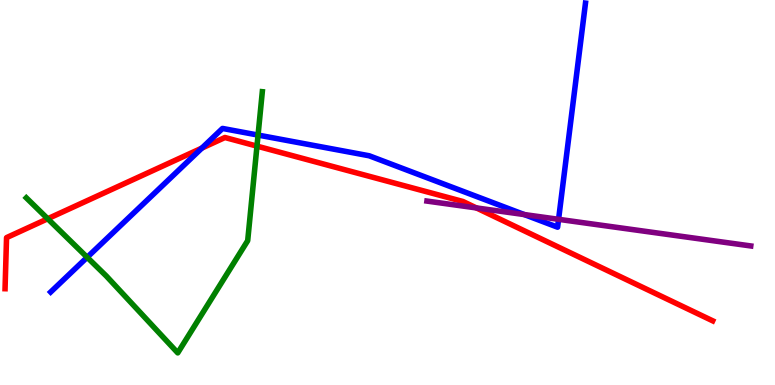[{'lines': ['blue', 'red'], 'intersections': [{'x': 2.61, 'y': 6.15}]}, {'lines': ['green', 'red'], 'intersections': [{'x': 0.616, 'y': 4.32}, {'x': 3.32, 'y': 6.2}]}, {'lines': ['purple', 'red'], 'intersections': [{'x': 6.15, 'y': 4.6}]}, {'lines': ['blue', 'green'], 'intersections': [{'x': 1.12, 'y': 3.32}, {'x': 3.33, 'y': 6.49}]}, {'lines': ['blue', 'purple'], 'intersections': [{'x': 6.77, 'y': 4.43}, {'x': 7.21, 'y': 4.3}]}, {'lines': ['green', 'purple'], 'intersections': []}]